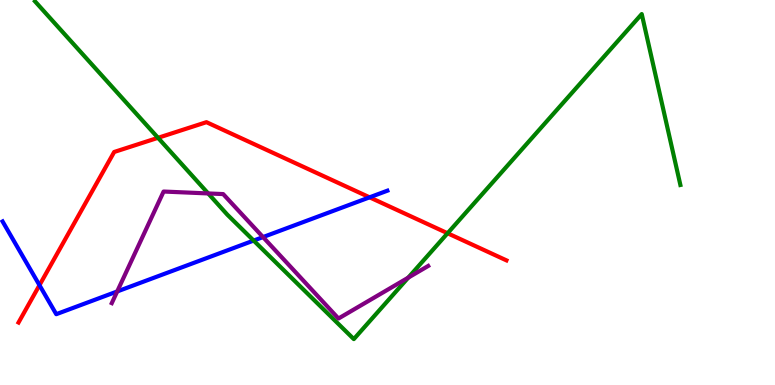[{'lines': ['blue', 'red'], 'intersections': [{'x': 0.509, 'y': 2.59}, {'x': 4.77, 'y': 4.87}]}, {'lines': ['green', 'red'], 'intersections': [{'x': 2.04, 'y': 6.42}, {'x': 5.78, 'y': 3.94}]}, {'lines': ['purple', 'red'], 'intersections': []}, {'lines': ['blue', 'green'], 'intersections': [{'x': 3.27, 'y': 3.75}]}, {'lines': ['blue', 'purple'], 'intersections': [{'x': 1.51, 'y': 2.43}, {'x': 3.39, 'y': 3.84}]}, {'lines': ['green', 'purple'], 'intersections': [{'x': 2.69, 'y': 4.98}, {'x': 5.27, 'y': 2.79}]}]